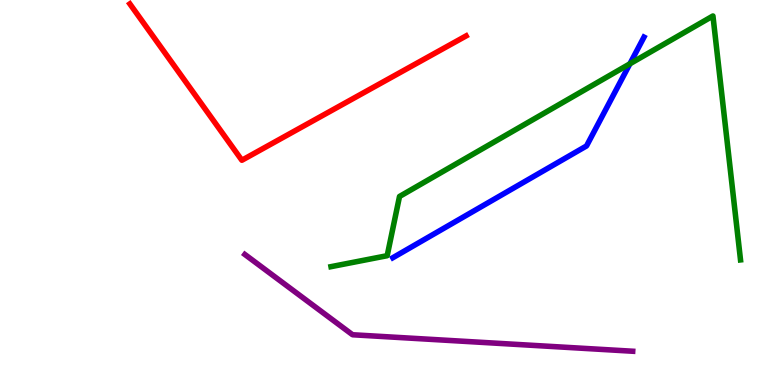[{'lines': ['blue', 'red'], 'intersections': []}, {'lines': ['green', 'red'], 'intersections': []}, {'lines': ['purple', 'red'], 'intersections': []}, {'lines': ['blue', 'green'], 'intersections': [{'x': 8.13, 'y': 8.34}]}, {'lines': ['blue', 'purple'], 'intersections': []}, {'lines': ['green', 'purple'], 'intersections': []}]